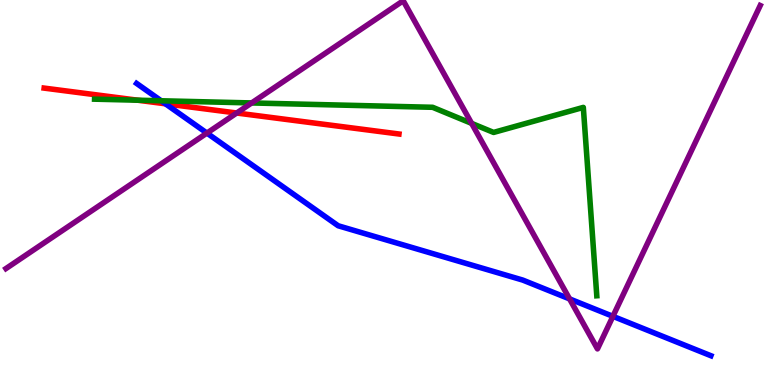[{'lines': ['blue', 'red'], 'intersections': [{'x': 2.13, 'y': 7.3}]}, {'lines': ['green', 'red'], 'intersections': [{'x': 1.78, 'y': 7.4}]}, {'lines': ['purple', 'red'], 'intersections': [{'x': 3.05, 'y': 7.06}]}, {'lines': ['blue', 'green'], 'intersections': [{'x': 2.08, 'y': 7.38}]}, {'lines': ['blue', 'purple'], 'intersections': [{'x': 2.67, 'y': 6.54}, {'x': 7.35, 'y': 2.24}, {'x': 7.91, 'y': 1.78}]}, {'lines': ['green', 'purple'], 'intersections': [{'x': 3.25, 'y': 7.33}, {'x': 6.09, 'y': 6.8}]}]